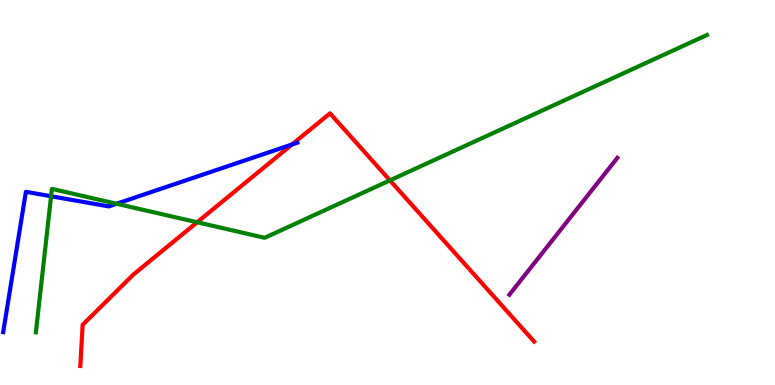[{'lines': ['blue', 'red'], 'intersections': [{'x': 3.77, 'y': 6.25}]}, {'lines': ['green', 'red'], 'intersections': [{'x': 2.54, 'y': 4.23}, {'x': 5.03, 'y': 5.32}]}, {'lines': ['purple', 'red'], 'intersections': []}, {'lines': ['blue', 'green'], 'intersections': [{'x': 0.659, 'y': 4.9}, {'x': 1.5, 'y': 4.71}]}, {'lines': ['blue', 'purple'], 'intersections': []}, {'lines': ['green', 'purple'], 'intersections': []}]